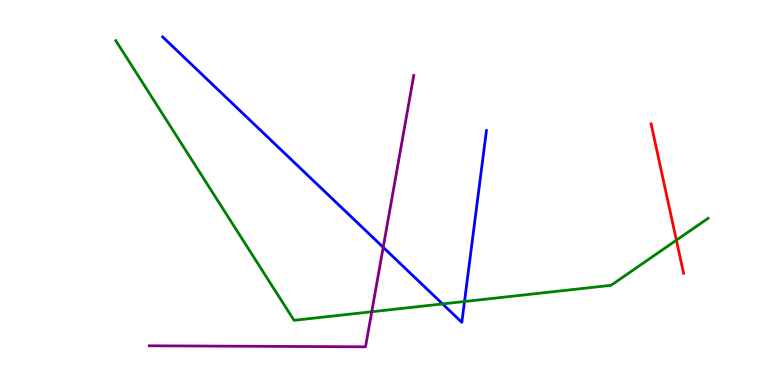[{'lines': ['blue', 'red'], 'intersections': []}, {'lines': ['green', 'red'], 'intersections': [{'x': 8.73, 'y': 3.76}]}, {'lines': ['purple', 'red'], 'intersections': []}, {'lines': ['blue', 'green'], 'intersections': [{'x': 5.71, 'y': 2.11}, {'x': 5.99, 'y': 2.17}]}, {'lines': ['blue', 'purple'], 'intersections': [{'x': 4.94, 'y': 3.58}]}, {'lines': ['green', 'purple'], 'intersections': [{'x': 4.8, 'y': 1.9}]}]